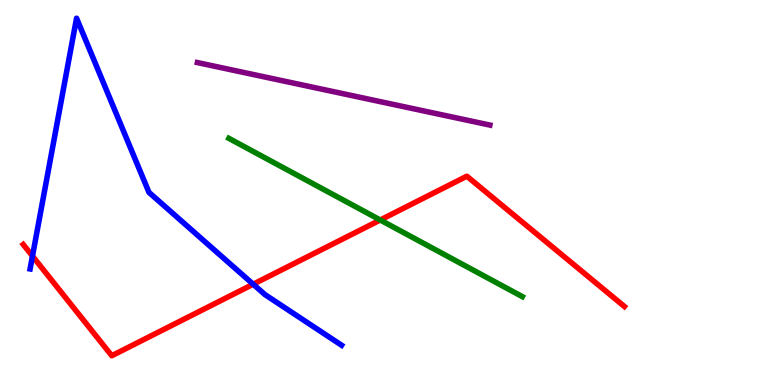[{'lines': ['blue', 'red'], 'intersections': [{'x': 0.419, 'y': 3.35}, {'x': 3.27, 'y': 2.62}]}, {'lines': ['green', 'red'], 'intersections': [{'x': 4.91, 'y': 4.29}]}, {'lines': ['purple', 'red'], 'intersections': []}, {'lines': ['blue', 'green'], 'intersections': []}, {'lines': ['blue', 'purple'], 'intersections': []}, {'lines': ['green', 'purple'], 'intersections': []}]